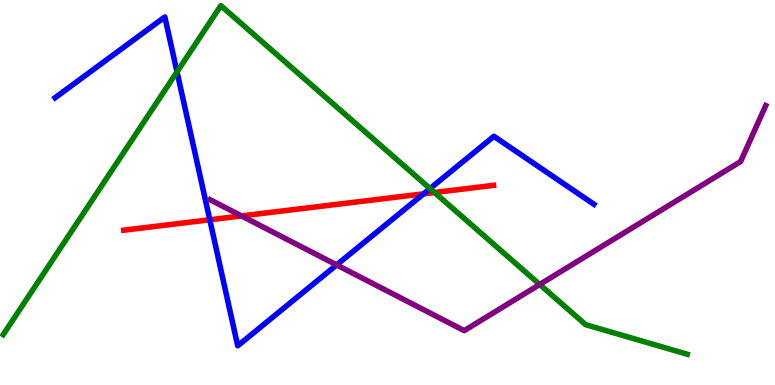[{'lines': ['blue', 'red'], 'intersections': [{'x': 2.71, 'y': 4.29}, {'x': 5.47, 'y': 4.97}]}, {'lines': ['green', 'red'], 'intersections': [{'x': 5.61, 'y': 5.0}]}, {'lines': ['purple', 'red'], 'intersections': [{'x': 3.12, 'y': 4.39}]}, {'lines': ['blue', 'green'], 'intersections': [{'x': 2.28, 'y': 8.13}, {'x': 5.55, 'y': 5.1}]}, {'lines': ['blue', 'purple'], 'intersections': [{'x': 4.34, 'y': 3.12}]}, {'lines': ['green', 'purple'], 'intersections': [{'x': 6.96, 'y': 2.61}]}]